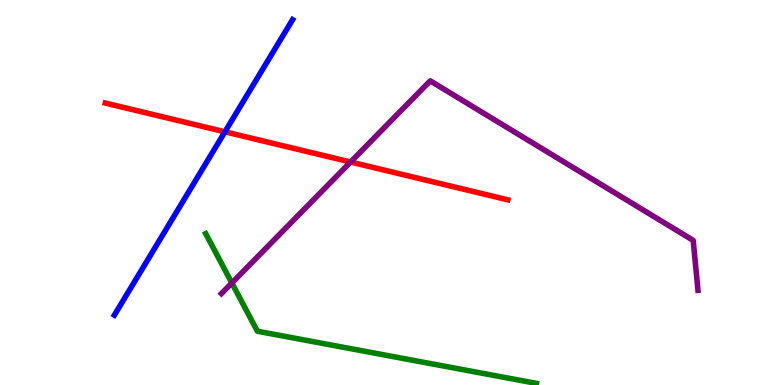[{'lines': ['blue', 'red'], 'intersections': [{'x': 2.9, 'y': 6.58}]}, {'lines': ['green', 'red'], 'intersections': []}, {'lines': ['purple', 'red'], 'intersections': [{'x': 4.52, 'y': 5.79}]}, {'lines': ['blue', 'green'], 'intersections': []}, {'lines': ['blue', 'purple'], 'intersections': []}, {'lines': ['green', 'purple'], 'intersections': [{'x': 2.99, 'y': 2.65}]}]